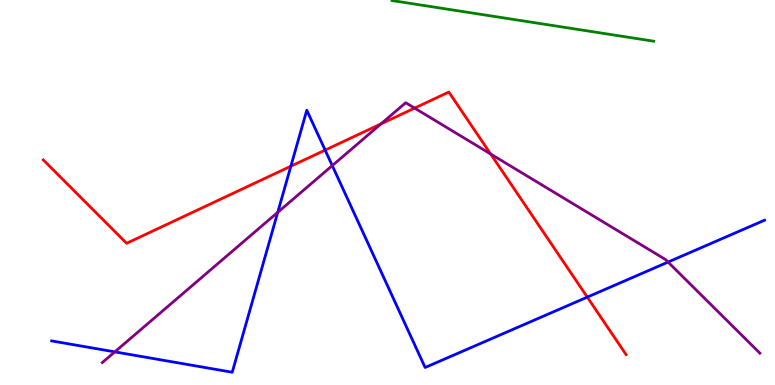[{'lines': ['blue', 'red'], 'intersections': [{'x': 3.75, 'y': 5.68}, {'x': 4.2, 'y': 6.1}, {'x': 7.58, 'y': 2.28}]}, {'lines': ['green', 'red'], 'intersections': []}, {'lines': ['purple', 'red'], 'intersections': [{'x': 4.92, 'y': 6.78}, {'x': 5.35, 'y': 7.19}, {'x': 6.33, 'y': 6.0}]}, {'lines': ['blue', 'green'], 'intersections': []}, {'lines': ['blue', 'purple'], 'intersections': [{'x': 1.48, 'y': 0.861}, {'x': 3.58, 'y': 4.49}, {'x': 4.29, 'y': 5.7}, {'x': 8.62, 'y': 3.19}]}, {'lines': ['green', 'purple'], 'intersections': []}]